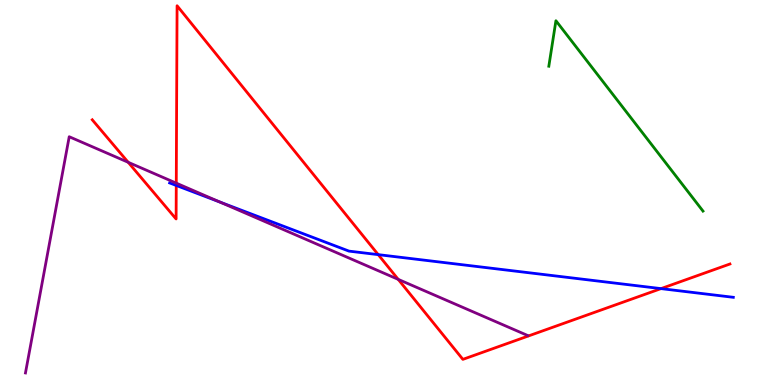[{'lines': ['blue', 'red'], 'intersections': [{'x': 2.27, 'y': 5.18}, {'x': 4.88, 'y': 3.39}, {'x': 8.53, 'y': 2.5}]}, {'lines': ['green', 'red'], 'intersections': []}, {'lines': ['purple', 'red'], 'intersections': [{'x': 1.65, 'y': 5.78}, {'x': 2.27, 'y': 5.24}, {'x': 5.14, 'y': 2.74}]}, {'lines': ['blue', 'green'], 'intersections': []}, {'lines': ['blue', 'purple'], 'intersections': [{'x': 2.83, 'y': 4.75}]}, {'lines': ['green', 'purple'], 'intersections': []}]